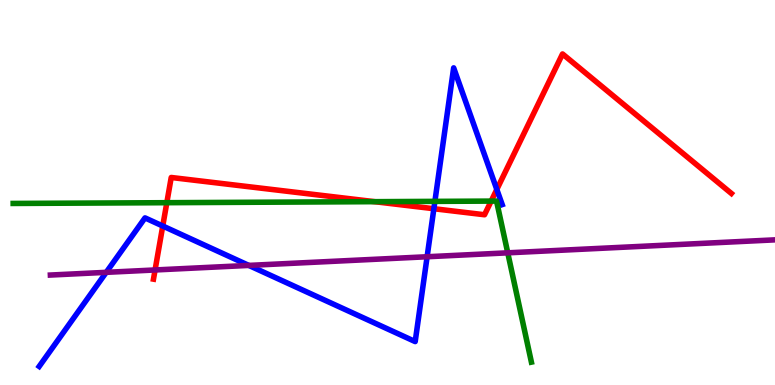[{'lines': ['blue', 'red'], 'intersections': [{'x': 2.1, 'y': 4.13}, {'x': 5.6, 'y': 4.58}, {'x': 6.41, 'y': 5.08}]}, {'lines': ['green', 'red'], 'intersections': [{'x': 2.15, 'y': 4.74}, {'x': 4.83, 'y': 4.76}, {'x': 6.34, 'y': 4.78}]}, {'lines': ['purple', 'red'], 'intersections': [{'x': 2.0, 'y': 2.99}]}, {'lines': ['blue', 'green'], 'intersections': [{'x': 5.61, 'y': 4.77}]}, {'lines': ['blue', 'purple'], 'intersections': [{'x': 1.37, 'y': 2.93}, {'x': 3.21, 'y': 3.11}, {'x': 5.51, 'y': 3.33}]}, {'lines': ['green', 'purple'], 'intersections': [{'x': 6.55, 'y': 3.43}]}]